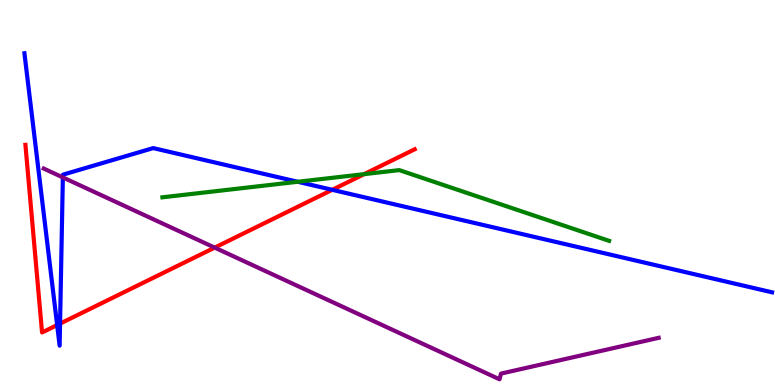[{'lines': ['blue', 'red'], 'intersections': [{'x': 0.737, 'y': 1.56}, {'x': 0.775, 'y': 1.59}, {'x': 4.29, 'y': 5.07}]}, {'lines': ['green', 'red'], 'intersections': [{'x': 4.7, 'y': 5.48}]}, {'lines': ['purple', 'red'], 'intersections': [{'x': 2.77, 'y': 3.57}]}, {'lines': ['blue', 'green'], 'intersections': [{'x': 3.84, 'y': 5.28}]}, {'lines': ['blue', 'purple'], 'intersections': [{'x': 0.811, 'y': 5.39}]}, {'lines': ['green', 'purple'], 'intersections': []}]